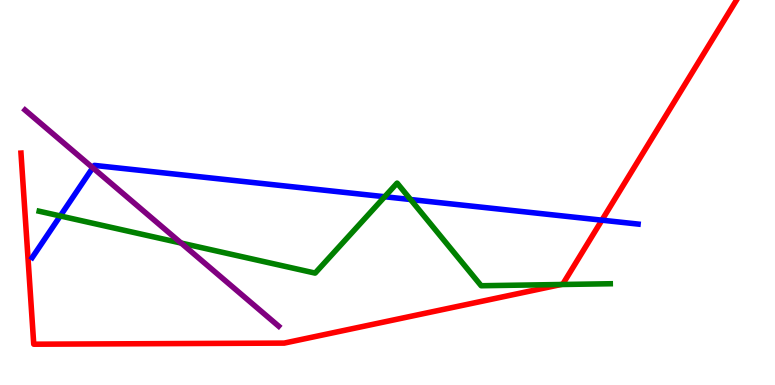[{'lines': ['blue', 'red'], 'intersections': [{'x': 7.77, 'y': 4.28}]}, {'lines': ['green', 'red'], 'intersections': [{'x': 7.24, 'y': 2.61}]}, {'lines': ['purple', 'red'], 'intersections': []}, {'lines': ['blue', 'green'], 'intersections': [{'x': 0.777, 'y': 4.39}, {'x': 4.96, 'y': 4.89}, {'x': 5.3, 'y': 4.82}]}, {'lines': ['blue', 'purple'], 'intersections': [{'x': 1.2, 'y': 5.64}]}, {'lines': ['green', 'purple'], 'intersections': [{'x': 2.34, 'y': 3.69}]}]